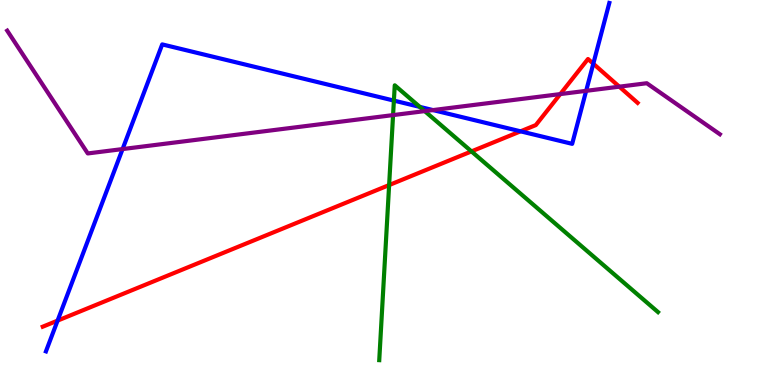[{'lines': ['blue', 'red'], 'intersections': [{'x': 0.743, 'y': 1.67}, {'x': 6.72, 'y': 6.59}, {'x': 7.66, 'y': 8.35}]}, {'lines': ['green', 'red'], 'intersections': [{'x': 5.02, 'y': 5.19}, {'x': 6.08, 'y': 6.07}]}, {'lines': ['purple', 'red'], 'intersections': [{'x': 7.23, 'y': 7.56}, {'x': 7.99, 'y': 7.75}]}, {'lines': ['blue', 'green'], 'intersections': [{'x': 5.08, 'y': 7.39}, {'x': 5.42, 'y': 7.22}]}, {'lines': ['blue', 'purple'], 'intersections': [{'x': 1.58, 'y': 6.13}, {'x': 5.59, 'y': 7.14}, {'x': 7.56, 'y': 7.64}]}, {'lines': ['green', 'purple'], 'intersections': [{'x': 5.07, 'y': 7.01}, {'x': 5.48, 'y': 7.11}]}]